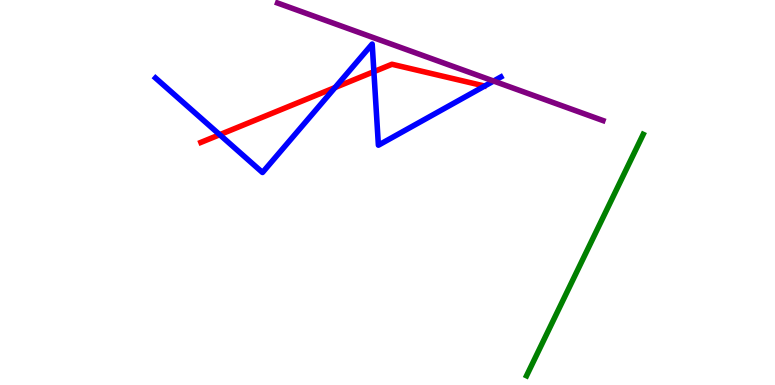[{'lines': ['blue', 'red'], 'intersections': [{'x': 2.83, 'y': 6.5}, {'x': 4.32, 'y': 7.73}, {'x': 4.82, 'y': 8.14}]}, {'lines': ['green', 'red'], 'intersections': []}, {'lines': ['purple', 'red'], 'intersections': []}, {'lines': ['blue', 'green'], 'intersections': []}, {'lines': ['blue', 'purple'], 'intersections': [{'x': 6.37, 'y': 7.89}]}, {'lines': ['green', 'purple'], 'intersections': []}]